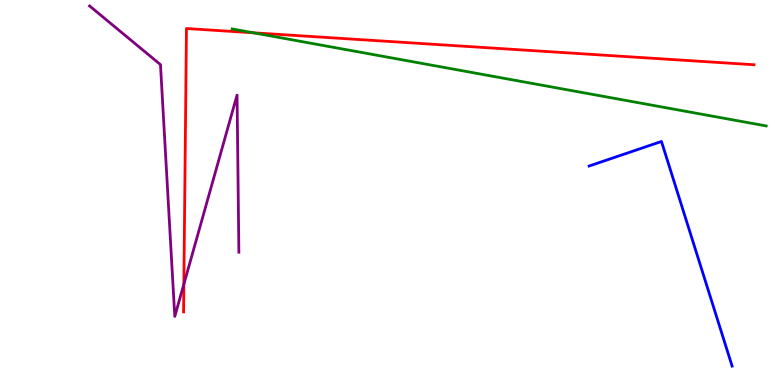[{'lines': ['blue', 'red'], 'intersections': []}, {'lines': ['green', 'red'], 'intersections': [{'x': 3.27, 'y': 9.15}]}, {'lines': ['purple', 'red'], 'intersections': [{'x': 2.37, 'y': 2.62}]}, {'lines': ['blue', 'green'], 'intersections': []}, {'lines': ['blue', 'purple'], 'intersections': []}, {'lines': ['green', 'purple'], 'intersections': []}]